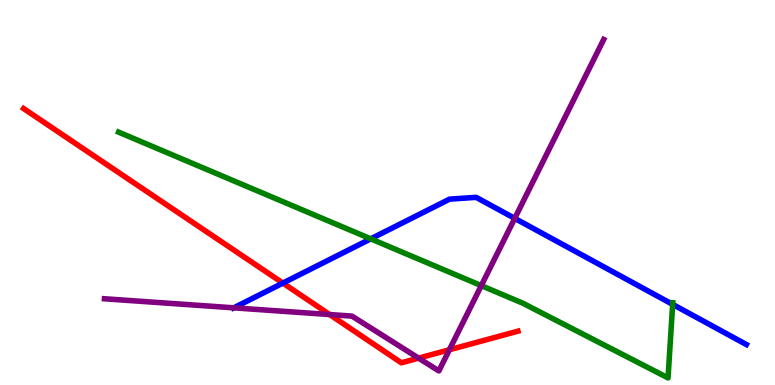[{'lines': ['blue', 'red'], 'intersections': [{'x': 3.65, 'y': 2.65}]}, {'lines': ['green', 'red'], 'intersections': []}, {'lines': ['purple', 'red'], 'intersections': [{'x': 4.25, 'y': 1.83}, {'x': 5.4, 'y': 0.698}, {'x': 5.8, 'y': 0.915}]}, {'lines': ['blue', 'green'], 'intersections': [{'x': 4.78, 'y': 3.8}, {'x': 8.68, 'y': 2.09}]}, {'lines': ['blue', 'purple'], 'intersections': [{'x': 3.02, 'y': 2.0}, {'x': 6.64, 'y': 4.33}]}, {'lines': ['green', 'purple'], 'intersections': [{'x': 6.21, 'y': 2.58}]}]